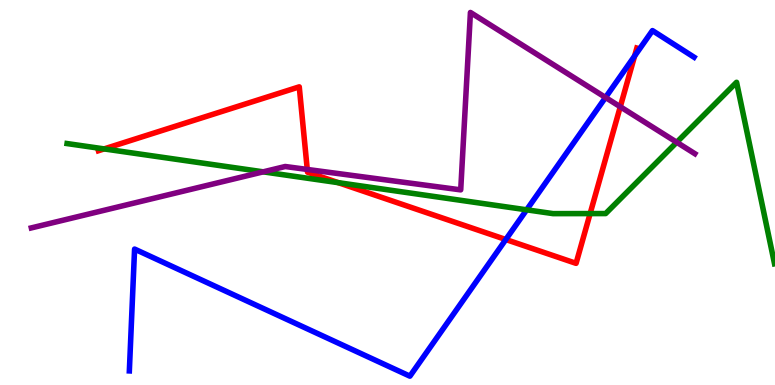[{'lines': ['blue', 'red'], 'intersections': [{'x': 6.53, 'y': 3.78}, {'x': 8.19, 'y': 8.55}]}, {'lines': ['green', 'red'], 'intersections': [{'x': 1.34, 'y': 6.13}, {'x': 4.36, 'y': 5.26}, {'x': 7.61, 'y': 4.45}]}, {'lines': ['purple', 'red'], 'intersections': [{'x': 3.96, 'y': 5.6}, {'x': 8.0, 'y': 7.23}]}, {'lines': ['blue', 'green'], 'intersections': [{'x': 6.8, 'y': 4.55}]}, {'lines': ['blue', 'purple'], 'intersections': [{'x': 7.81, 'y': 7.47}]}, {'lines': ['green', 'purple'], 'intersections': [{'x': 3.4, 'y': 5.54}, {'x': 8.73, 'y': 6.3}]}]